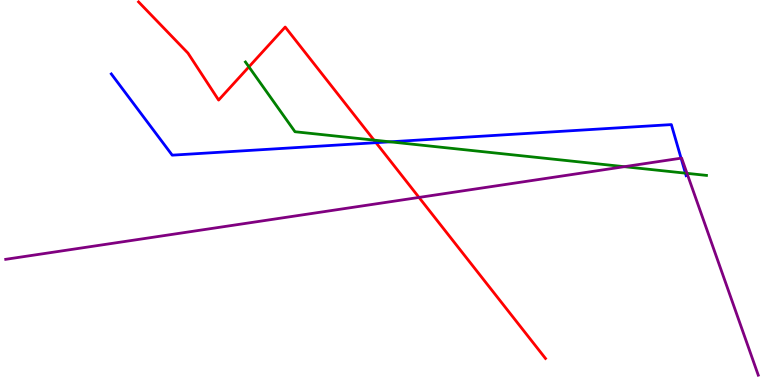[{'lines': ['blue', 'red'], 'intersections': [{'x': 4.85, 'y': 6.29}]}, {'lines': ['green', 'red'], 'intersections': [{'x': 3.21, 'y': 8.26}, {'x': 4.83, 'y': 6.36}]}, {'lines': ['purple', 'red'], 'intersections': [{'x': 5.41, 'y': 4.87}]}, {'lines': ['blue', 'green'], 'intersections': [{'x': 5.03, 'y': 6.32}, {'x': 8.84, 'y': 5.5}]}, {'lines': ['blue', 'purple'], 'intersections': [{'x': 8.79, 'y': 5.89}]}, {'lines': ['green', 'purple'], 'intersections': [{'x': 8.06, 'y': 5.67}, {'x': 8.86, 'y': 5.5}]}]